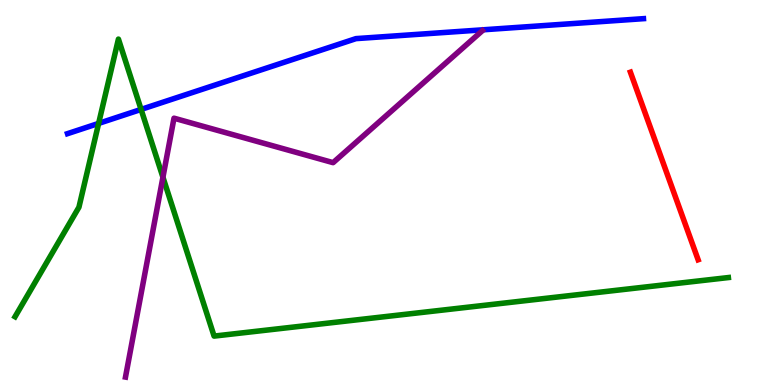[{'lines': ['blue', 'red'], 'intersections': []}, {'lines': ['green', 'red'], 'intersections': []}, {'lines': ['purple', 'red'], 'intersections': []}, {'lines': ['blue', 'green'], 'intersections': [{'x': 1.27, 'y': 6.79}, {'x': 1.82, 'y': 7.16}]}, {'lines': ['blue', 'purple'], 'intersections': []}, {'lines': ['green', 'purple'], 'intersections': [{'x': 2.1, 'y': 5.4}]}]